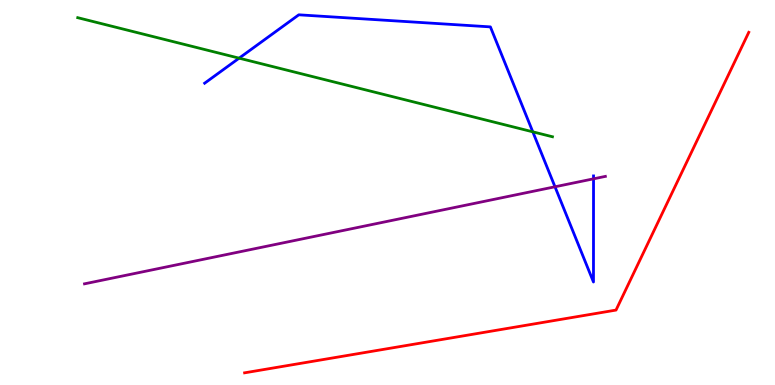[{'lines': ['blue', 'red'], 'intersections': []}, {'lines': ['green', 'red'], 'intersections': []}, {'lines': ['purple', 'red'], 'intersections': []}, {'lines': ['blue', 'green'], 'intersections': [{'x': 3.09, 'y': 8.49}, {'x': 6.87, 'y': 6.58}]}, {'lines': ['blue', 'purple'], 'intersections': [{'x': 7.16, 'y': 5.15}, {'x': 7.66, 'y': 5.36}]}, {'lines': ['green', 'purple'], 'intersections': []}]